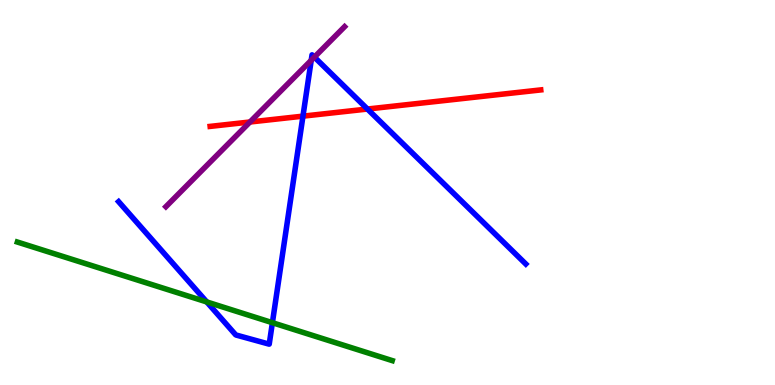[{'lines': ['blue', 'red'], 'intersections': [{'x': 3.91, 'y': 6.98}, {'x': 4.74, 'y': 7.17}]}, {'lines': ['green', 'red'], 'intersections': []}, {'lines': ['purple', 'red'], 'intersections': [{'x': 3.23, 'y': 6.83}]}, {'lines': ['blue', 'green'], 'intersections': [{'x': 2.67, 'y': 2.16}, {'x': 3.51, 'y': 1.62}]}, {'lines': ['blue', 'purple'], 'intersections': [{'x': 4.02, 'y': 8.43}, {'x': 4.06, 'y': 8.52}]}, {'lines': ['green', 'purple'], 'intersections': []}]